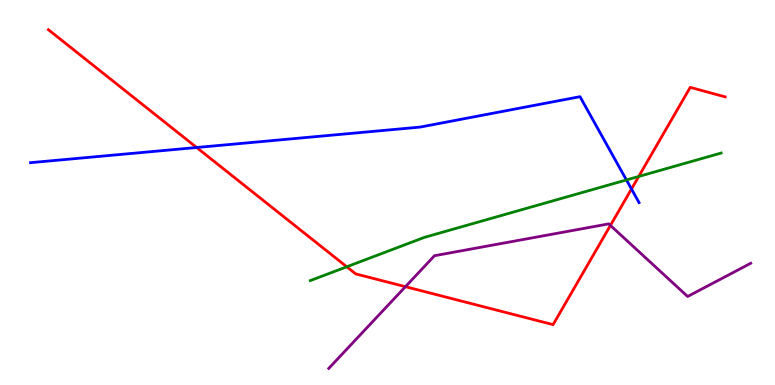[{'lines': ['blue', 'red'], 'intersections': [{'x': 2.54, 'y': 6.17}, {'x': 8.15, 'y': 5.09}]}, {'lines': ['green', 'red'], 'intersections': [{'x': 4.47, 'y': 3.07}, {'x': 8.24, 'y': 5.42}]}, {'lines': ['purple', 'red'], 'intersections': [{'x': 5.23, 'y': 2.55}, {'x': 7.88, 'y': 4.14}]}, {'lines': ['blue', 'green'], 'intersections': [{'x': 8.08, 'y': 5.33}]}, {'lines': ['blue', 'purple'], 'intersections': []}, {'lines': ['green', 'purple'], 'intersections': []}]